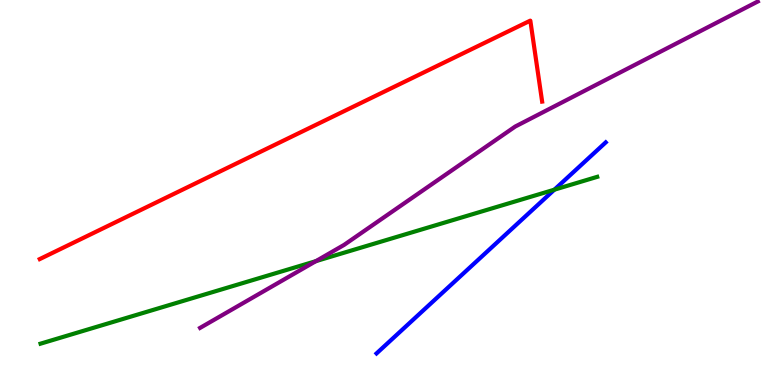[{'lines': ['blue', 'red'], 'intersections': []}, {'lines': ['green', 'red'], 'intersections': []}, {'lines': ['purple', 'red'], 'intersections': []}, {'lines': ['blue', 'green'], 'intersections': [{'x': 7.15, 'y': 5.07}]}, {'lines': ['blue', 'purple'], 'intersections': []}, {'lines': ['green', 'purple'], 'intersections': [{'x': 4.08, 'y': 3.22}]}]